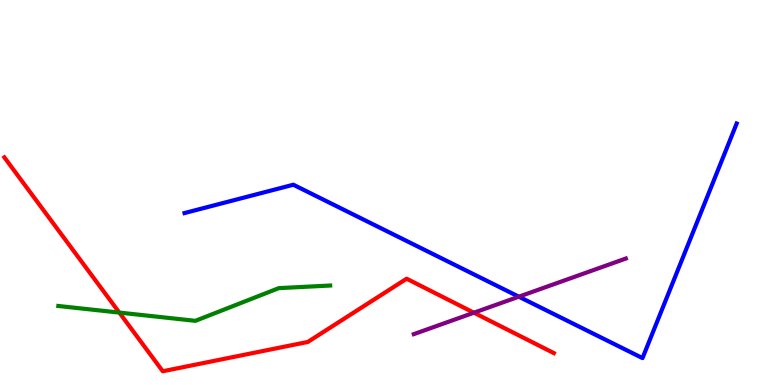[{'lines': ['blue', 'red'], 'intersections': []}, {'lines': ['green', 'red'], 'intersections': [{'x': 1.54, 'y': 1.88}]}, {'lines': ['purple', 'red'], 'intersections': [{'x': 6.12, 'y': 1.88}]}, {'lines': ['blue', 'green'], 'intersections': []}, {'lines': ['blue', 'purple'], 'intersections': [{'x': 6.69, 'y': 2.29}]}, {'lines': ['green', 'purple'], 'intersections': []}]